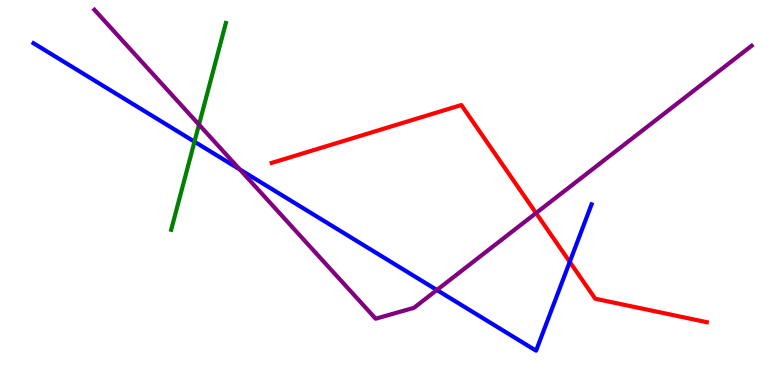[{'lines': ['blue', 'red'], 'intersections': [{'x': 7.35, 'y': 3.2}]}, {'lines': ['green', 'red'], 'intersections': []}, {'lines': ['purple', 'red'], 'intersections': [{'x': 6.92, 'y': 4.47}]}, {'lines': ['blue', 'green'], 'intersections': [{'x': 2.51, 'y': 6.32}]}, {'lines': ['blue', 'purple'], 'intersections': [{'x': 3.09, 'y': 5.6}, {'x': 5.64, 'y': 2.47}]}, {'lines': ['green', 'purple'], 'intersections': [{'x': 2.57, 'y': 6.76}]}]